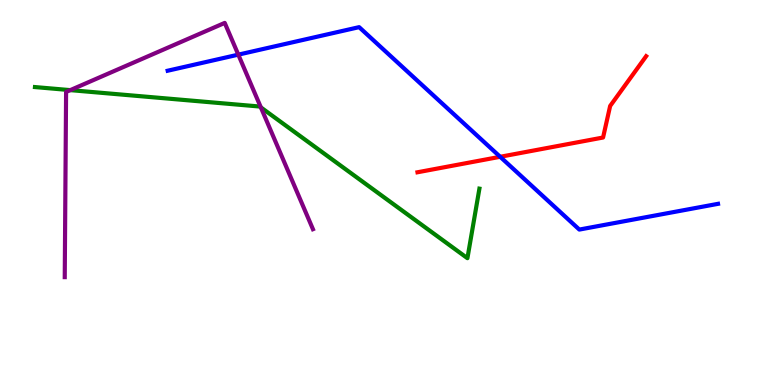[{'lines': ['blue', 'red'], 'intersections': [{'x': 6.45, 'y': 5.93}]}, {'lines': ['green', 'red'], 'intersections': []}, {'lines': ['purple', 'red'], 'intersections': []}, {'lines': ['blue', 'green'], 'intersections': []}, {'lines': ['blue', 'purple'], 'intersections': [{'x': 3.07, 'y': 8.58}]}, {'lines': ['green', 'purple'], 'intersections': [{'x': 0.907, 'y': 7.66}, {'x': 3.37, 'y': 7.21}]}]